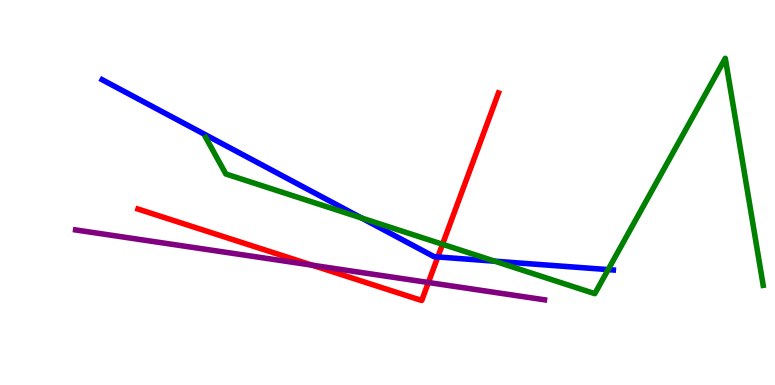[{'lines': ['blue', 'red'], 'intersections': [{'x': 5.65, 'y': 3.33}]}, {'lines': ['green', 'red'], 'intersections': [{'x': 5.71, 'y': 3.66}]}, {'lines': ['purple', 'red'], 'intersections': [{'x': 4.03, 'y': 3.11}, {'x': 5.53, 'y': 2.66}]}, {'lines': ['blue', 'green'], 'intersections': [{'x': 4.67, 'y': 4.34}, {'x': 6.38, 'y': 3.22}, {'x': 7.85, 'y': 3.0}]}, {'lines': ['blue', 'purple'], 'intersections': []}, {'lines': ['green', 'purple'], 'intersections': []}]